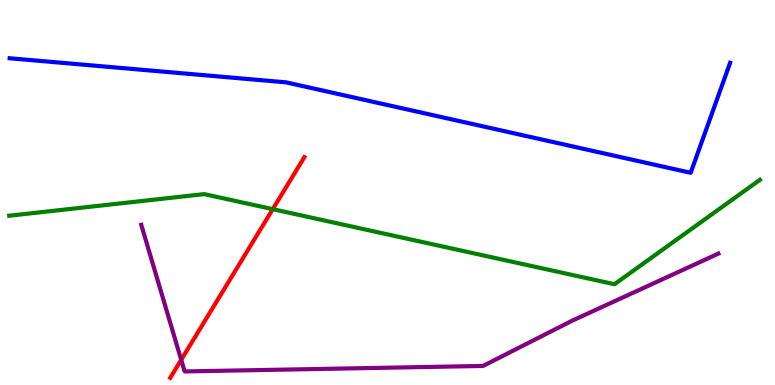[{'lines': ['blue', 'red'], 'intersections': []}, {'lines': ['green', 'red'], 'intersections': [{'x': 3.52, 'y': 4.57}]}, {'lines': ['purple', 'red'], 'intersections': [{'x': 2.34, 'y': 0.654}]}, {'lines': ['blue', 'green'], 'intersections': []}, {'lines': ['blue', 'purple'], 'intersections': []}, {'lines': ['green', 'purple'], 'intersections': []}]